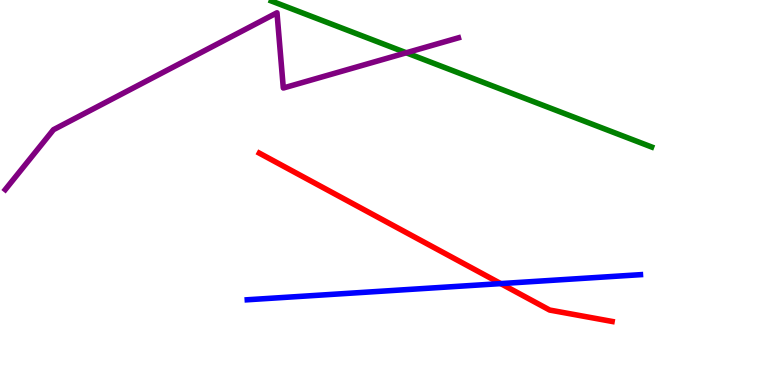[{'lines': ['blue', 'red'], 'intersections': [{'x': 6.46, 'y': 2.63}]}, {'lines': ['green', 'red'], 'intersections': []}, {'lines': ['purple', 'red'], 'intersections': []}, {'lines': ['blue', 'green'], 'intersections': []}, {'lines': ['blue', 'purple'], 'intersections': []}, {'lines': ['green', 'purple'], 'intersections': [{'x': 5.24, 'y': 8.63}]}]